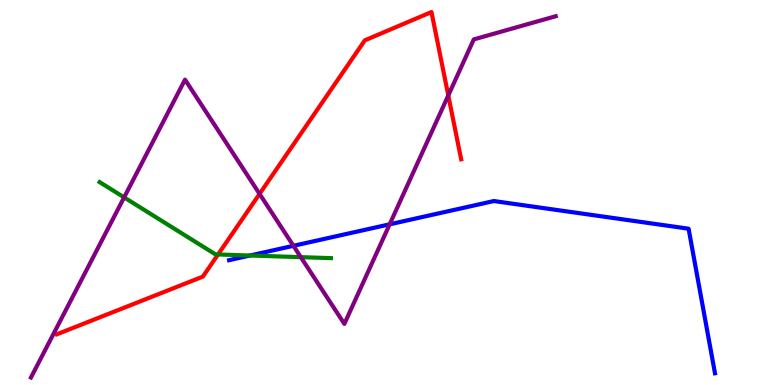[{'lines': ['blue', 'red'], 'intersections': []}, {'lines': ['green', 'red'], 'intersections': [{'x': 2.81, 'y': 3.39}]}, {'lines': ['purple', 'red'], 'intersections': [{'x': 3.35, 'y': 4.96}, {'x': 5.78, 'y': 7.52}]}, {'lines': ['blue', 'green'], 'intersections': [{'x': 3.23, 'y': 3.36}]}, {'lines': ['blue', 'purple'], 'intersections': [{'x': 3.79, 'y': 3.62}, {'x': 5.03, 'y': 4.17}]}, {'lines': ['green', 'purple'], 'intersections': [{'x': 1.6, 'y': 4.87}, {'x': 3.88, 'y': 3.32}]}]